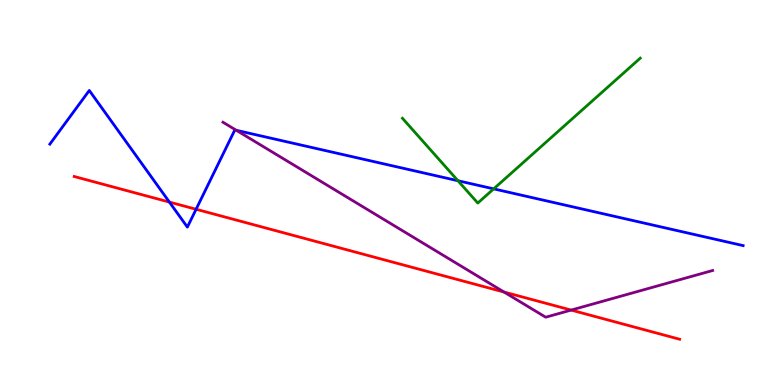[{'lines': ['blue', 'red'], 'intersections': [{'x': 2.19, 'y': 4.75}, {'x': 2.53, 'y': 4.56}]}, {'lines': ['green', 'red'], 'intersections': []}, {'lines': ['purple', 'red'], 'intersections': [{'x': 6.5, 'y': 2.41}, {'x': 7.37, 'y': 1.95}]}, {'lines': ['blue', 'green'], 'intersections': [{'x': 5.91, 'y': 5.31}, {'x': 6.37, 'y': 5.09}]}, {'lines': ['blue', 'purple'], 'intersections': [{'x': 3.05, 'y': 6.61}]}, {'lines': ['green', 'purple'], 'intersections': []}]